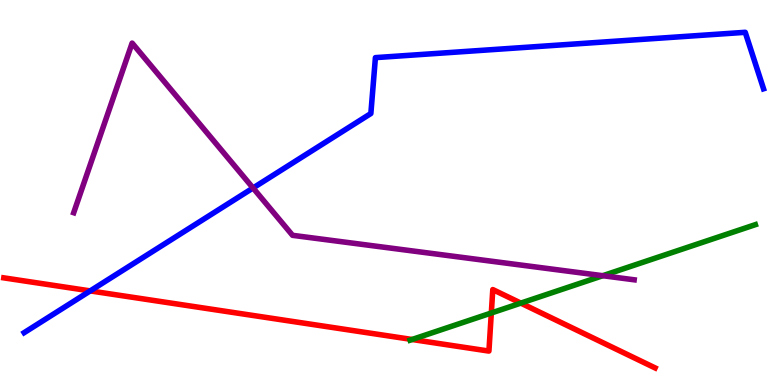[{'lines': ['blue', 'red'], 'intersections': [{'x': 1.16, 'y': 2.44}]}, {'lines': ['green', 'red'], 'intersections': [{'x': 5.32, 'y': 1.18}, {'x': 6.34, 'y': 1.87}, {'x': 6.72, 'y': 2.13}]}, {'lines': ['purple', 'red'], 'intersections': []}, {'lines': ['blue', 'green'], 'intersections': []}, {'lines': ['blue', 'purple'], 'intersections': [{'x': 3.27, 'y': 5.12}]}, {'lines': ['green', 'purple'], 'intersections': [{'x': 7.78, 'y': 2.84}]}]